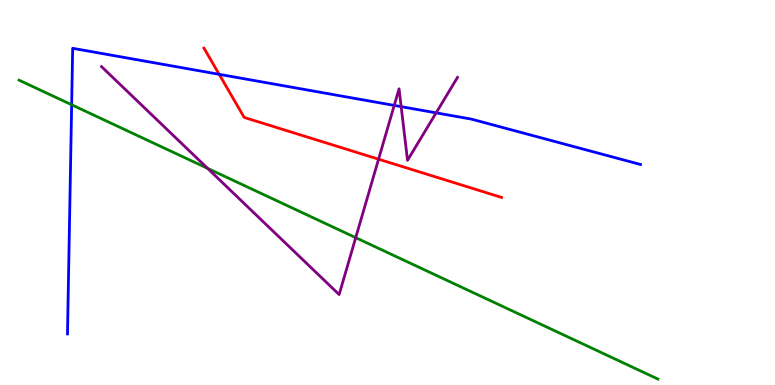[{'lines': ['blue', 'red'], 'intersections': [{'x': 2.83, 'y': 8.07}]}, {'lines': ['green', 'red'], 'intersections': []}, {'lines': ['purple', 'red'], 'intersections': [{'x': 4.88, 'y': 5.87}]}, {'lines': ['blue', 'green'], 'intersections': [{'x': 0.925, 'y': 7.28}]}, {'lines': ['blue', 'purple'], 'intersections': [{'x': 5.09, 'y': 7.26}, {'x': 5.18, 'y': 7.23}, {'x': 5.63, 'y': 7.07}]}, {'lines': ['green', 'purple'], 'intersections': [{'x': 2.68, 'y': 5.63}, {'x': 4.59, 'y': 3.83}]}]